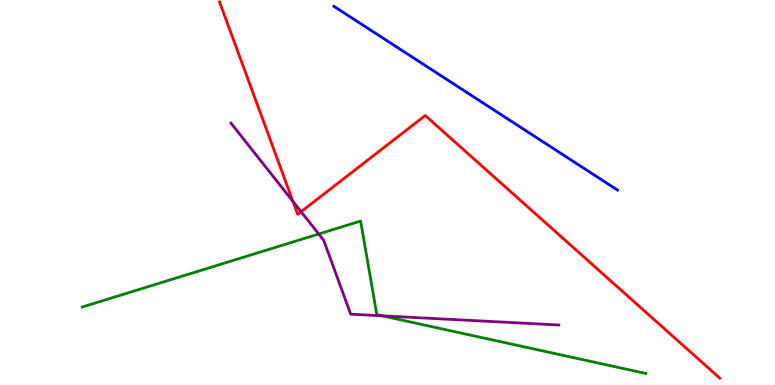[{'lines': ['blue', 'red'], 'intersections': []}, {'lines': ['green', 'red'], 'intersections': []}, {'lines': ['purple', 'red'], 'intersections': [{'x': 3.78, 'y': 4.77}, {'x': 3.88, 'y': 4.5}]}, {'lines': ['blue', 'green'], 'intersections': []}, {'lines': ['blue', 'purple'], 'intersections': []}, {'lines': ['green', 'purple'], 'intersections': [{'x': 4.11, 'y': 3.92}, {'x': 4.93, 'y': 1.8}]}]